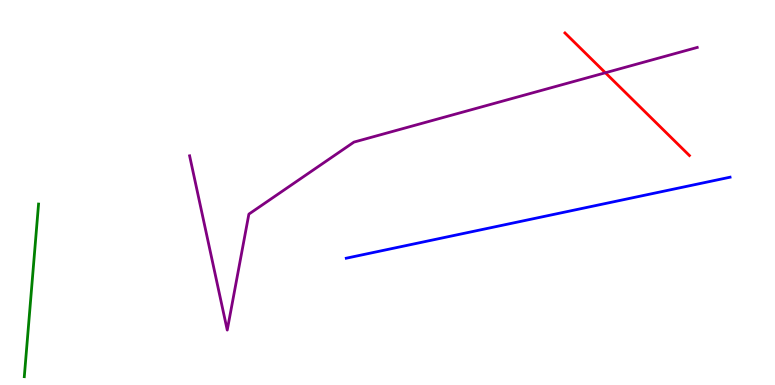[{'lines': ['blue', 'red'], 'intersections': []}, {'lines': ['green', 'red'], 'intersections': []}, {'lines': ['purple', 'red'], 'intersections': [{'x': 7.81, 'y': 8.11}]}, {'lines': ['blue', 'green'], 'intersections': []}, {'lines': ['blue', 'purple'], 'intersections': []}, {'lines': ['green', 'purple'], 'intersections': []}]